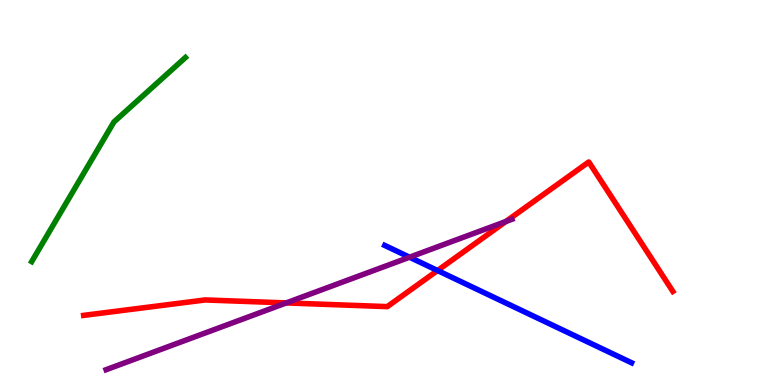[{'lines': ['blue', 'red'], 'intersections': [{'x': 5.65, 'y': 2.97}]}, {'lines': ['green', 'red'], 'intersections': []}, {'lines': ['purple', 'red'], 'intersections': [{'x': 3.69, 'y': 2.13}, {'x': 6.53, 'y': 4.25}]}, {'lines': ['blue', 'green'], 'intersections': []}, {'lines': ['blue', 'purple'], 'intersections': [{'x': 5.28, 'y': 3.32}]}, {'lines': ['green', 'purple'], 'intersections': []}]